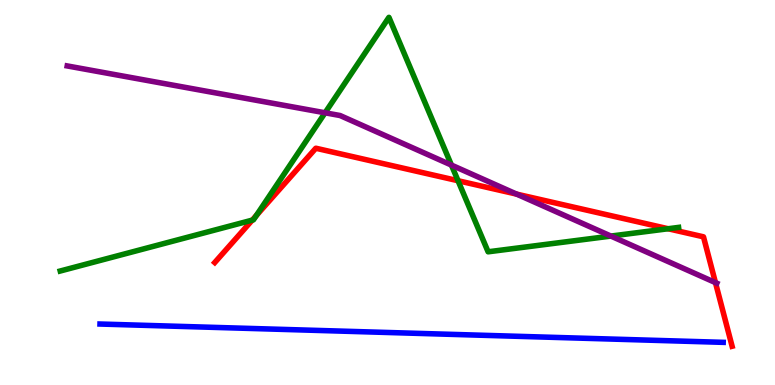[{'lines': ['blue', 'red'], 'intersections': []}, {'lines': ['green', 'red'], 'intersections': [{'x': 3.25, 'y': 4.28}, {'x': 3.31, 'y': 4.4}, {'x': 5.91, 'y': 5.31}, {'x': 8.62, 'y': 4.06}]}, {'lines': ['purple', 'red'], 'intersections': [{'x': 6.67, 'y': 4.96}, {'x': 9.23, 'y': 2.66}]}, {'lines': ['blue', 'green'], 'intersections': []}, {'lines': ['blue', 'purple'], 'intersections': []}, {'lines': ['green', 'purple'], 'intersections': [{'x': 4.19, 'y': 7.07}, {'x': 5.82, 'y': 5.71}, {'x': 7.88, 'y': 3.87}]}]